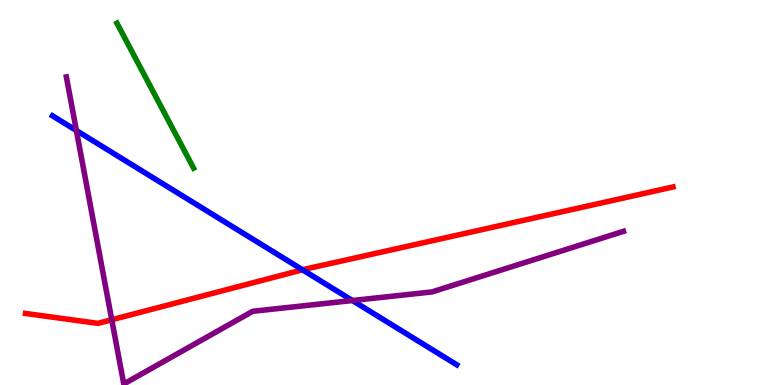[{'lines': ['blue', 'red'], 'intersections': [{'x': 3.9, 'y': 2.99}]}, {'lines': ['green', 'red'], 'intersections': []}, {'lines': ['purple', 'red'], 'intersections': [{'x': 1.44, 'y': 1.7}]}, {'lines': ['blue', 'green'], 'intersections': []}, {'lines': ['blue', 'purple'], 'intersections': [{'x': 0.986, 'y': 6.61}, {'x': 4.55, 'y': 2.19}]}, {'lines': ['green', 'purple'], 'intersections': []}]